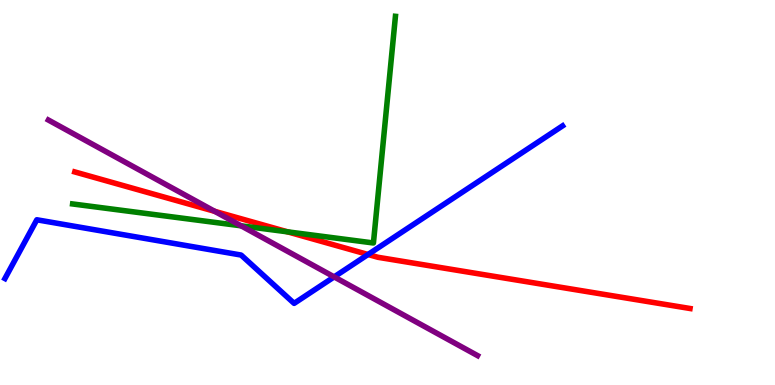[{'lines': ['blue', 'red'], 'intersections': [{'x': 4.75, 'y': 3.39}]}, {'lines': ['green', 'red'], 'intersections': [{'x': 3.71, 'y': 3.98}]}, {'lines': ['purple', 'red'], 'intersections': [{'x': 2.77, 'y': 4.51}]}, {'lines': ['blue', 'green'], 'intersections': []}, {'lines': ['blue', 'purple'], 'intersections': [{'x': 4.31, 'y': 2.81}]}, {'lines': ['green', 'purple'], 'intersections': [{'x': 3.11, 'y': 4.13}]}]